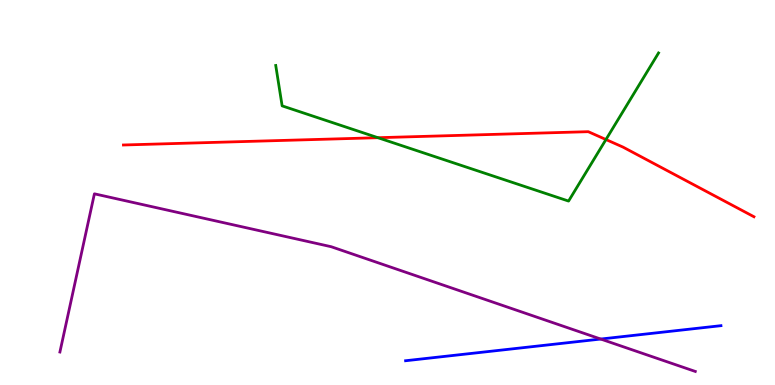[{'lines': ['blue', 'red'], 'intersections': []}, {'lines': ['green', 'red'], 'intersections': [{'x': 4.88, 'y': 6.42}, {'x': 7.82, 'y': 6.38}]}, {'lines': ['purple', 'red'], 'intersections': []}, {'lines': ['blue', 'green'], 'intersections': []}, {'lines': ['blue', 'purple'], 'intersections': [{'x': 7.75, 'y': 1.19}]}, {'lines': ['green', 'purple'], 'intersections': []}]